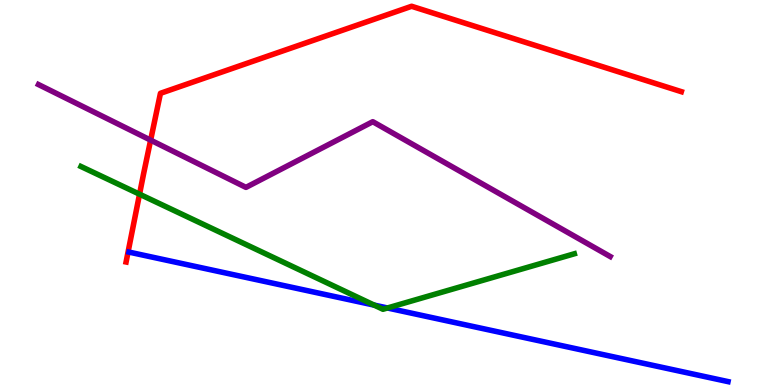[{'lines': ['blue', 'red'], 'intersections': []}, {'lines': ['green', 'red'], 'intersections': [{'x': 1.8, 'y': 4.96}]}, {'lines': ['purple', 'red'], 'intersections': [{'x': 1.94, 'y': 6.36}]}, {'lines': ['blue', 'green'], 'intersections': [{'x': 4.83, 'y': 2.08}, {'x': 5.0, 'y': 2.0}]}, {'lines': ['blue', 'purple'], 'intersections': []}, {'lines': ['green', 'purple'], 'intersections': []}]